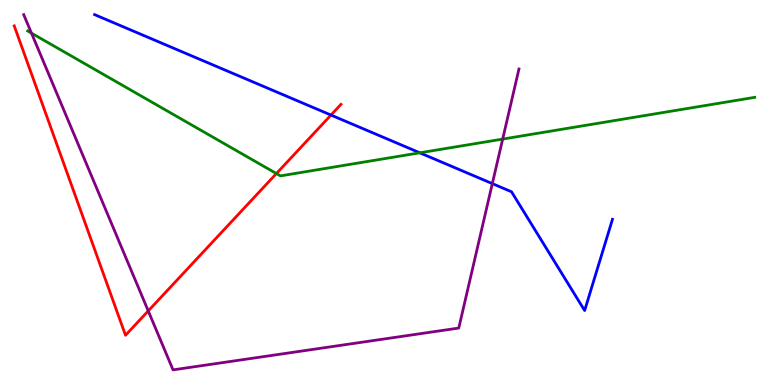[{'lines': ['blue', 'red'], 'intersections': [{'x': 4.27, 'y': 7.01}]}, {'lines': ['green', 'red'], 'intersections': [{'x': 3.57, 'y': 5.49}]}, {'lines': ['purple', 'red'], 'intersections': [{'x': 1.91, 'y': 1.92}]}, {'lines': ['blue', 'green'], 'intersections': [{'x': 5.42, 'y': 6.03}]}, {'lines': ['blue', 'purple'], 'intersections': [{'x': 6.35, 'y': 5.23}]}, {'lines': ['green', 'purple'], 'intersections': [{'x': 0.406, 'y': 9.14}, {'x': 6.49, 'y': 6.39}]}]